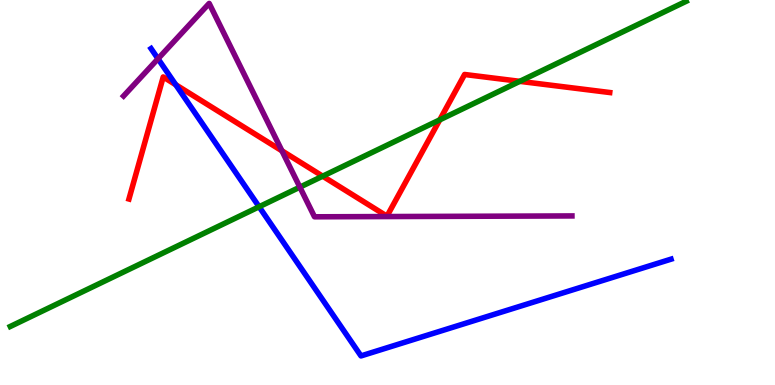[{'lines': ['blue', 'red'], 'intersections': [{'x': 2.27, 'y': 7.8}]}, {'lines': ['green', 'red'], 'intersections': [{'x': 4.16, 'y': 5.42}, {'x': 5.67, 'y': 6.89}, {'x': 6.71, 'y': 7.89}]}, {'lines': ['purple', 'red'], 'intersections': [{'x': 3.64, 'y': 6.08}]}, {'lines': ['blue', 'green'], 'intersections': [{'x': 3.34, 'y': 4.63}]}, {'lines': ['blue', 'purple'], 'intersections': [{'x': 2.04, 'y': 8.47}]}, {'lines': ['green', 'purple'], 'intersections': [{'x': 3.87, 'y': 5.14}]}]